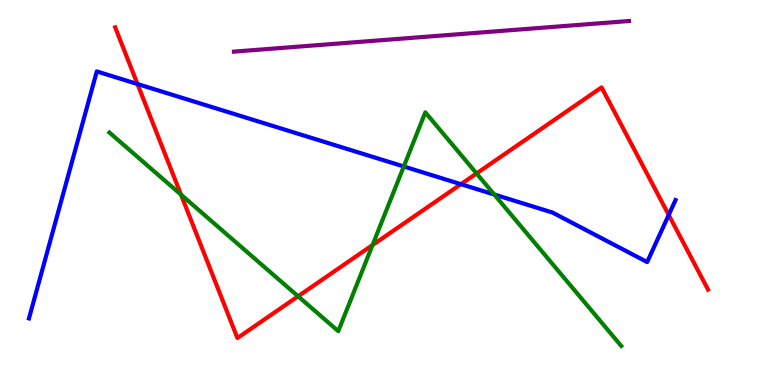[{'lines': ['blue', 'red'], 'intersections': [{'x': 1.77, 'y': 7.82}, {'x': 5.95, 'y': 5.22}, {'x': 8.63, 'y': 4.42}]}, {'lines': ['green', 'red'], 'intersections': [{'x': 2.34, 'y': 4.94}, {'x': 3.85, 'y': 2.3}, {'x': 4.81, 'y': 3.64}, {'x': 6.15, 'y': 5.49}]}, {'lines': ['purple', 'red'], 'intersections': []}, {'lines': ['blue', 'green'], 'intersections': [{'x': 5.21, 'y': 5.68}, {'x': 6.38, 'y': 4.95}]}, {'lines': ['blue', 'purple'], 'intersections': []}, {'lines': ['green', 'purple'], 'intersections': []}]